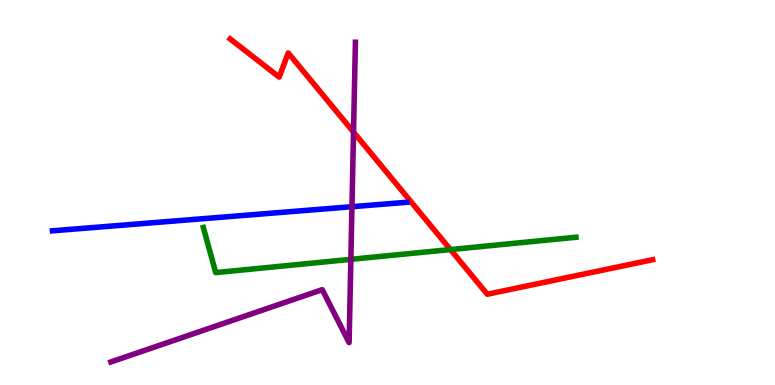[{'lines': ['blue', 'red'], 'intersections': []}, {'lines': ['green', 'red'], 'intersections': [{'x': 5.81, 'y': 3.52}]}, {'lines': ['purple', 'red'], 'intersections': [{'x': 4.56, 'y': 6.57}]}, {'lines': ['blue', 'green'], 'intersections': []}, {'lines': ['blue', 'purple'], 'intersections': [{'x': 4.54, 'y': 4.63}]}, {'lines': ['green', 'purple'], 'intersections': [{'x': 4.53, 'y': 3.26}]}]